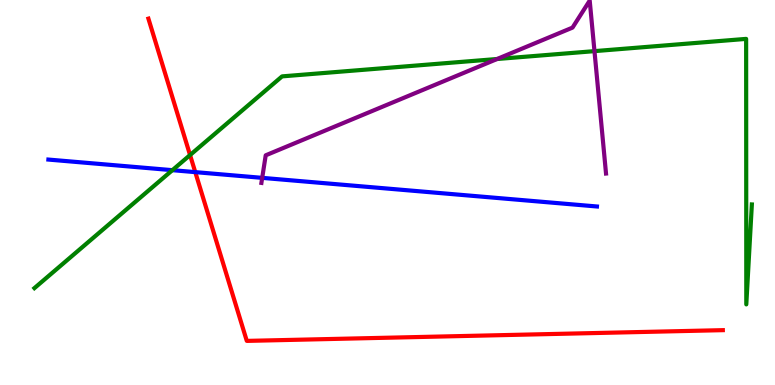[{'lines': ['blue', 'red'], 'intersections': [{'x': 2.52, 'y': 5.53}]}, {'lines': ['green', 'red'], 'intersections': [{'x': 2.45, 'y': 5.97}]}, {'lines': ['purple', 'red'], 'intersections': []}, {'lines': ['blue', 'green'], 'intersections': [{'x': 2.22, 'y': 5.58}]}, {'lines': ['blue', 'purple'], 'intersections': [{'x': 3.38, 'y': 5.38}]}, {'lines': ['green', 'purple'], 'intersections': [{'x': 6.41, 'y': 8.47}, {'x': 7.67, 'y': 8.67}]}]